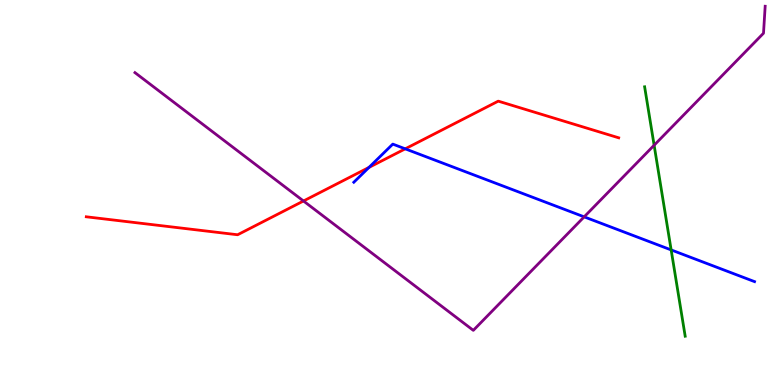[{'lines': ['blue', 'red'], 'intersections': [{'x': 4.76, 'y': 5.65}, {'x': 5.23, 'y': 6.13}]}, {'lines': ['green', 'red'], 'intersections': []}, {'lines': ['purple', 'red'], 'intersections': [{'x': 3.92, 'y': 4.78}]}, {'lines': ['blue', 'green'], 'intersections': [{'x': 8.66, 'y': 3.51}]}, {'lines': ['blue', 'purple'], 'intersections': [{'x': 7.54, 'y': 4.37}]}, {'lines': ['green', 'purple'], 'intersections': [{'x': 8.44, 'y': 6.23}]}]